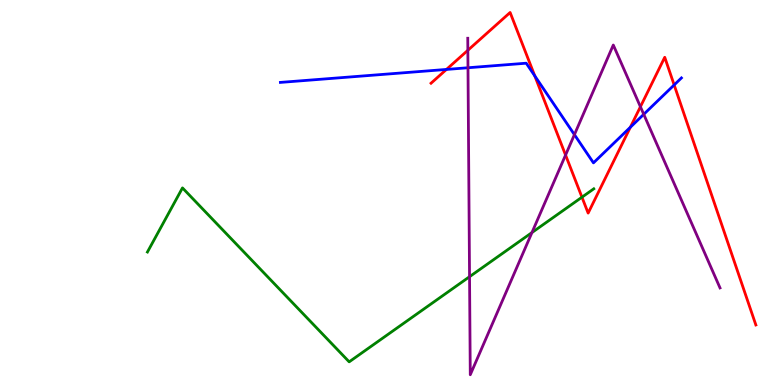[{'lines': ['blue', 'red'], 'intersections': [{'x': 5.76, 'y': 8.2}, {'x': 6.9, 'y': 8.03}, {'x': 8.13, 'y': 6.69}, {'x': 8.7, 'y': 7.79}]}, {'lines': ['green', 'red'], 'intersections': [{'x': 7.51, 'y': 4.88}]}, {'lines': ['purple', 'red'], 'intersections': [{'x': 6.04, 'y': 8.69}, {'x': 7.3, 'y': 5.97}, {'x': 8.26, 'y': 7.23}]}, {'lines': ['blue', 'green'], 'intersections': []}, {'lines': ['blue', 'purple'], 'intersections': [{'x': 6.04, 'y': 8.24}, {'x': 7.41, 'y': 6.5}, {'x': 8.31, 'y': 7.03}]}, {'lines': ['green', 'purple'], 'intersections': [{'x': 6.06, 'y': 2.81}, {'x': 6.86, 'y': 3.96}]}]